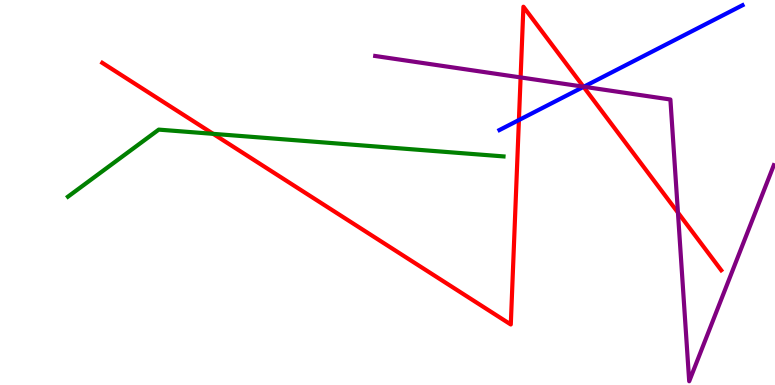[{'lines': ['blue', 'red'], 'intersections': [{'x': 6.7, 'y': 6.88}, {'x': 7.53, 'y': 7.74}]}, {'lines': ['green', 'red'], 'intersections': [{'x': 2.75, 'y': 6.52}]}, {'lines': ['purple', 'red'], 'intersections': [{'x': 6.72, 'y': 7.99}, {'x': 7.53, 'y': 7.75}, {'x': 8.75, 'y': 4.48}]}, {'lines': ['blue', 'green'], 'intersections': []}, {'lines': ['blue', 'purple'], 'intersections': [{'x': 7.53, 'y': 7.75}]}, {'lines': ['green', 'purple'], 'intersections': []}]